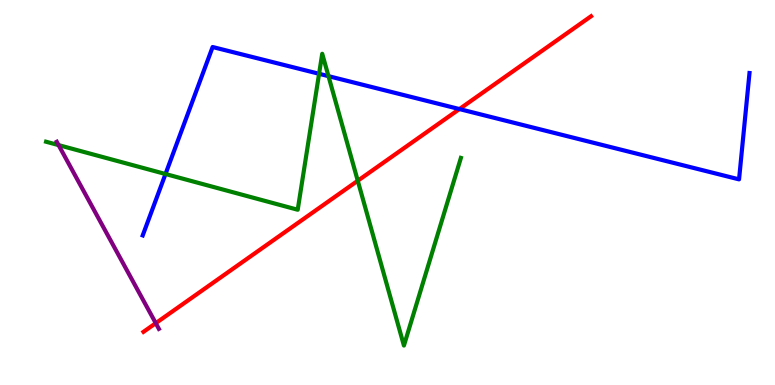[{'lines': ['blue', 'red'], 'intersections': [{'x': 5.93, 'y': 7.17}]}, {'lines': ['green', 'red'], 'intersections': [{'x': 4.62, 'y': 5.31}]}, {'lines': ['purple', 'red'], 'intersections': [{'x': 2.01, 'y': 1.61}]}, {'lines': ['blue', 'green'], 'intersections': [{'x': 2.14, 'y': 5.48}, {'x': 4.12, 'y': 8.08}, {'x': 4.24, 'y': 8.02}]}, {'lines': ['blue', 'purple'], 'intersections': []}, {'lines': ['green', 'purple'], 'intersections': [{'x': 0.756, 'y': 6.23}]}]